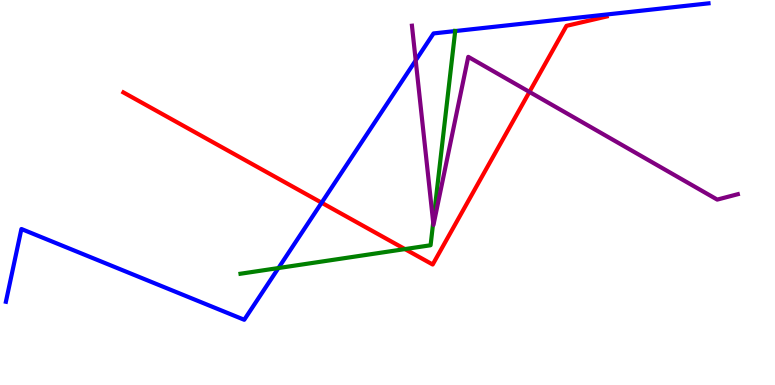[{'lines': ['blue', 'red'], 'intersections': [{'x': 4.15, 'y': 4.73}]}, {'lines': ['green', 'red'], 'intersections': [{'x': 5.23, 'y': 3.53}]}, {'lines': ['purple', 'red'], 'intersections': [{'x': 6.83, 'y': 7.61}]}, {'lines': ['blue', 'green'], 'intersections': [{'x': 3.59, 'y': 3.04}, {'x': 5.87, 'y': 9.19}]}, {'lines': ['blue', 'purple'], 'intersections': [{'x': 5.36, 'y': 8.43}]}, {'lines': ['green', 'purple'], 'intersections': [{'x': 5.59, 'y': 4.22}]}]